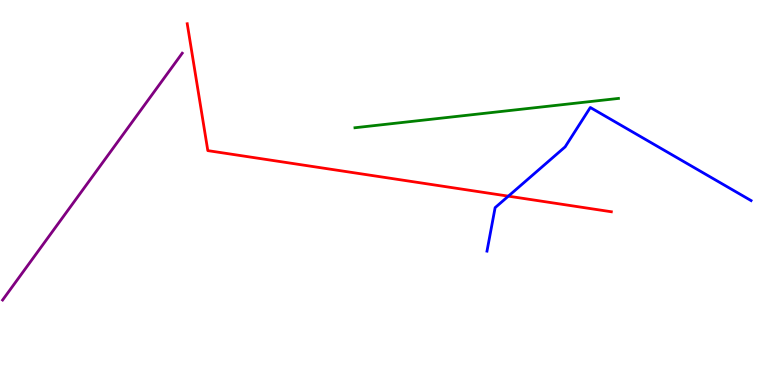[{'lines': ['blue', 'red'], 'intersections': [{'x': 6.56, 'y': 4.91}]}, {'lines': ['green', 'red'], 'intersections': []}, {'lines': ['purple', 'red'], 'intersections': []}, {'lines': ['blue', 'green'], 'intersections': []}, {'lines': ['blue', 'purple'], 'intersections': []}, {'lines': ['green', 'purple'], 'intersections': []}]